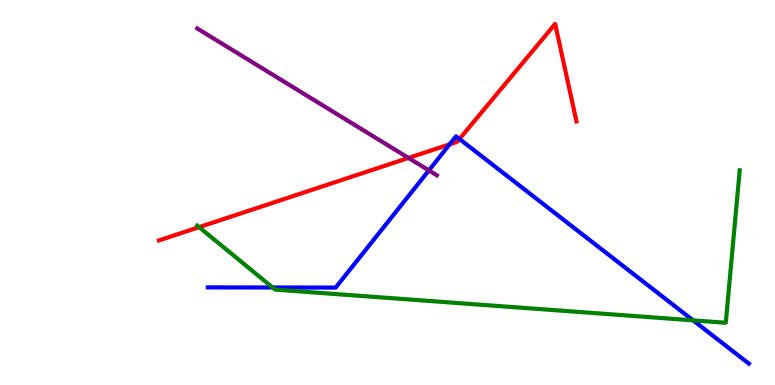[{'lines': ['blue', 'red'], 'intersections': [{'x': 5.8, 'y': 6.25}, {'x': 5.93, 'y': 6.39}]}, {'lines': ['green', 'red'], 'intersections': [{'x': 2.57, 'y': 4.1}]}, {'lines': ['purple', 'red'], 'intersections': [{'x': 5.27, 'y': 5.9}]}, {'lines': ['blue', 'green'], 'intersections': [{'x': 3.52, 'y': 2.53}, {'x': 8.94, 'y': 1.68}]}, {'lines': ['blue', 'purple'], 'intersections': [{'x': 5.53, 'y': 5.57}]}, {'lines': ['green', 'purple'], 'intersections': []}]